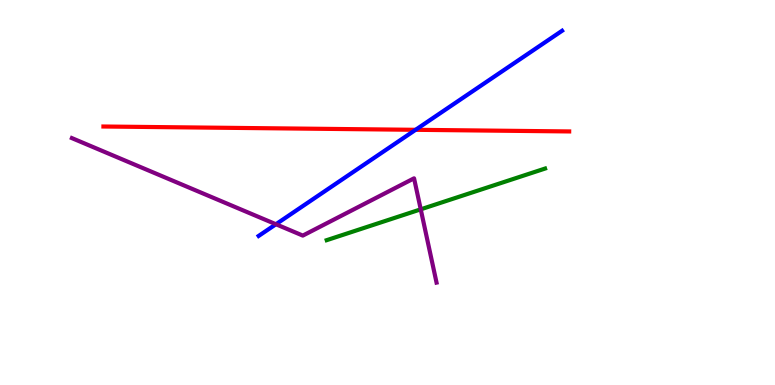[{'lines': ['blue', 'red'], 'intersections': [{'x': 5.36, 'y': 6.63}]}, {'lines': ['green', 'red'], 'intersections': []}, {'lines': ['purple', 'red'], 'intersections': []}, {'lines': ['blue', 'green'], 'intersections': []}, {'lines': ['blue', 'purple'], 'intersections': [{'x': 3.56, 'y': 4.18}]}, {'lines': ['green', 'purple'], 'intersections': [{'x': 5.43, 'y': 4.56}]}]